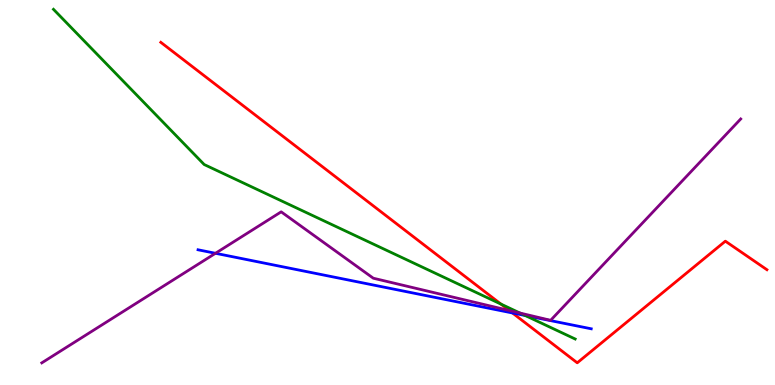[{'lines': ['blue', 'red'], 'intersections': [{'x': 6.61, 'y': 1.87}]}, {'lines': ['green', 'red'], 'intersections': [{'x': 6.46, 'y': 2.1}]}, {'lines': ['purple', 'red'], 'intersections': [{'x': 6.57, 'y': 1.94}]}, {'lines': ['blue', 'green'], 'intersections': [{'x': 6.78, 'y': 1.8}]}, {'lines': ['blue', 'purple'], 'intersections': [{'x': 2.78, 'y': 3.42}]}, {'lines': ['green', 'purple'], 'intersections': [{'x': 6.71, 'y': 1.87}]}]